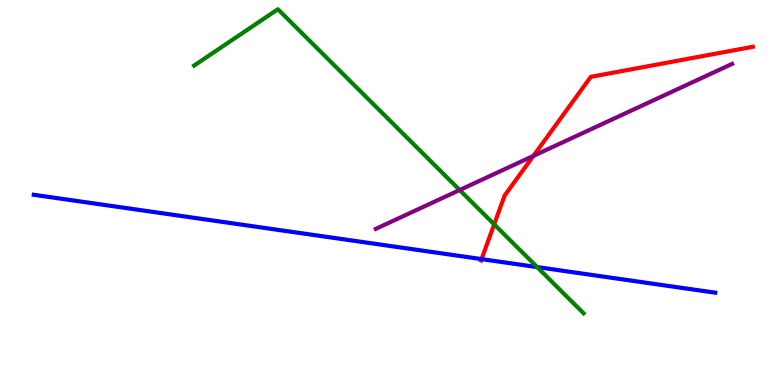[{'lines': ['blue', 'red'], 'intersections': [{'x': 6.21, 'y': 3.27}]}, {'lines': ['green', 'red'], 'intersections': [{'x': 6.38, 'y': 4.17}]}, {'lines': ['purple', 'red'], 'intersections': [{'x': 6.88, 'y': 5.95}]}, {'lines': ['blue', 'green'], 'intersections': [{'x': 6.93, 'y': 3.06}]}, {'lines': ['blue', 'purple'], 'intersections': []}, {'lines': ['green', 'purple'], 'intersections': [{'x': 5.93, 'y': 5.06}]}]